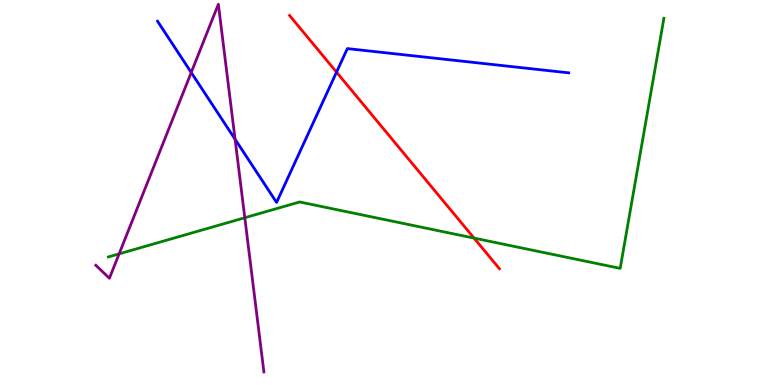[{'lines': ['blue', 'red'], 'intersections': [{'x': 4.34, 'y': 8.13}]}, {'lines': ['green', 'red'], 'intersections': [{'x': 6.12, 'y': 3.82}]}, {'lines': ['purple', 'red'], 'intersections': []}, {'lines': ['blue', 'green'], 'intersections': []}, {'lines': ['blue', 'purple'], 'intersections': [{'x': 2.47, 'y': 8.12}, {'x': 3.03, 'y': 6.38}]}, {'lines': ['green', 'purple'], 'intersections': [{'x': 1.54, 'y': 3.41}, {'x': 3.16, 'y': 4.34}]}]